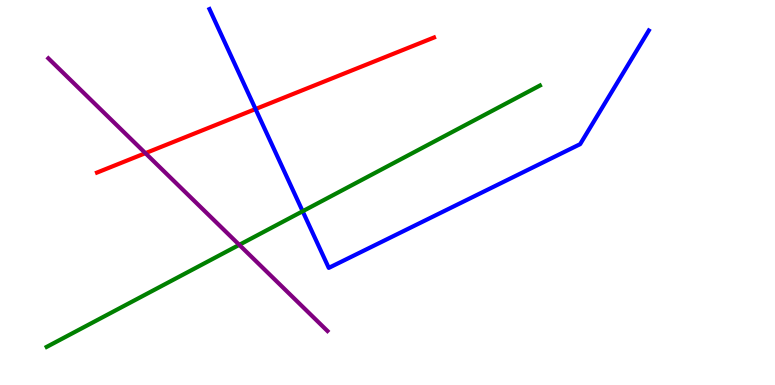[{'lines': ['blue', 'red'], 'intersections': [{'x': 3.3, 'y': 7.17}]}, {'lines': ['green', 'red'], 'intersections': []}, {'lines': ['purple', 'red'], 'intersections': [{'x': 1.88, 'y': 6.02}]}, {'lines': ['blue', 'green'], 'intersections': [{'x': 3.91, 'y': 4.51}]}, {'lines': ['blue', 'purple'], 'intersections': []}, {'lines': ['green', 'purple'], 'intersections': [{'x': 3.09, 'y': 3.64}]}]